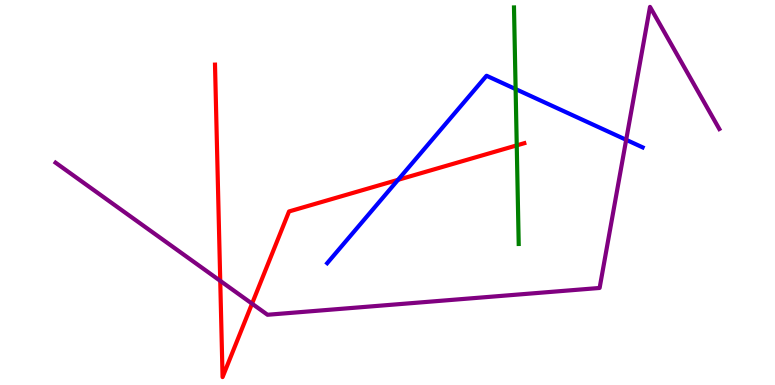[{'lines': ['blue', 'red'], 'intersections': [{'x': 5.14, 'y': 5.33}]}, {'lines': ['green', 'red'], 'intersections': [{'x': 6.67, 'y': 6.22}]}, {'lines': ['purple', 'red'], 'intersections': [{'x': 2.84, 'y': 2.71}, {'x': 3.25, 'y': 2.11}]}, {'lines': ['blue', 'green'], 'intersections': [{'x': 6.65, 'y': 7.69}]}, {'lines': ['blue', 'purple'], 'intersections': [{'x': 8.08, 'y': 6.37}]}, {'lines': ['green', 'purple'], 'intersections': []}]